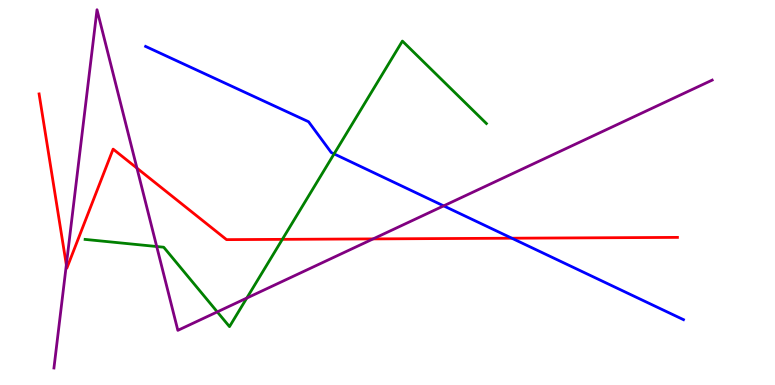[{'lines': ['blue', 'red'], 'intersections': [{'x': 6.6, 'y': 3.81}]}, {'lines': ['green', 'red'], 'intersections': [{'x': 3.64, 'y': 3.78}]}, {'lines': ['purple', 'red'], 'intersections': [{'x': 0.856, 'y': 3.12}, {'x': 1.77, 'y': 5.63}, {'x': 4.81, 'y': 3.79}]}, {'lines': ['blue', 'green'], 'intersections': [{'x': 4.31, 'y': 6.0}]}, {'lines': ['blue', 'purple'], 'intersections': [{'x': 5.72, 'y': 4.65}]}, {'lines': ['green', 'purple'], 'intersections': [{'x': 2.02, 'y': 3.6}, {'x': 2.8, 'y': 1.9}, {'x': 3.18, 'y': 2.26}]}]